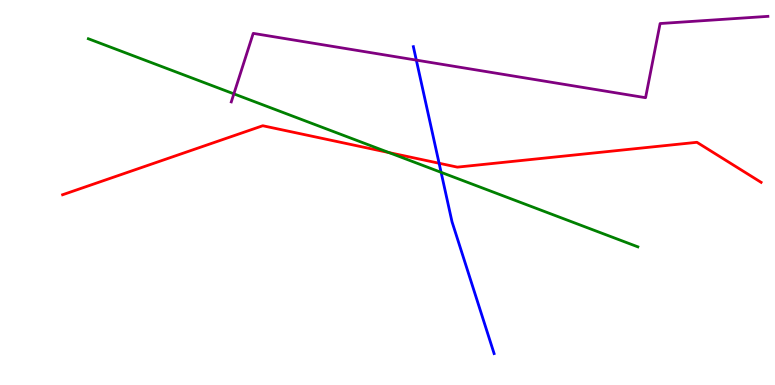[{'lines': ['blue', 'red'], 'intersections': [{'x': 5.67, 'y': 5.76}]}, {'lines': ['green', 'red'], 'intersections': [{'x': 5.02, 'y': 6.04}]}, {'lines': ['purple', 'red'], 'intersections': []}, {'lines': ['blue', 'green'], 'intersections': [{'x': 5.69, 'y': 5.52}]}, {'lines': ['blue', 'purple'], 'intersections': [{'x': 5.37, 'y': 8.44}]}, {'lines': ['green', 'purple'], 'intersections': [{'x': 3.02, 'y': 7.56}]}]